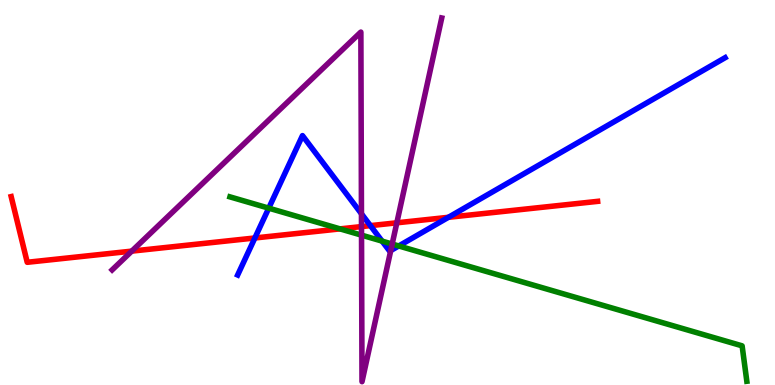[{'lines': ['blue', 'red'], 'intersections': [{'x': 3.29, 'y': 3.82}, {'x': 4.78, 'y': 4.14}, {'x': 5.79, 'y': 4.36}]}, {'lines': ['green', 'red'], 'intersections': [{'x': 4.39, 'y': 4.06}]}, {'lines': ['purple', 'red'], 'intersections': [{'x': 1.7, 'y': 3.48}, {'x': 4.66, 'y': 4.11}, {'x': 5.12, 'y': 4.21}]}, {'lines': ['blue', 'green'], 'intersections': [{'x': 3.47, 'y': 4.59}, {'x': 4.93, 'y': 3.74}, {'x': 5.14, 'y': 3.61}]}, {'lines': ['blue', 'purple'], 'intersections': [{'x': 4.66, 'y': 4.45}, {'x': 5.04, 'y': 3.49}]}, {'lines': ['green', 'purple'], 'intersections': [{'x': 4.66, 'y': 3.89}, {'x': 5.06, 'y': 3.66}]}]